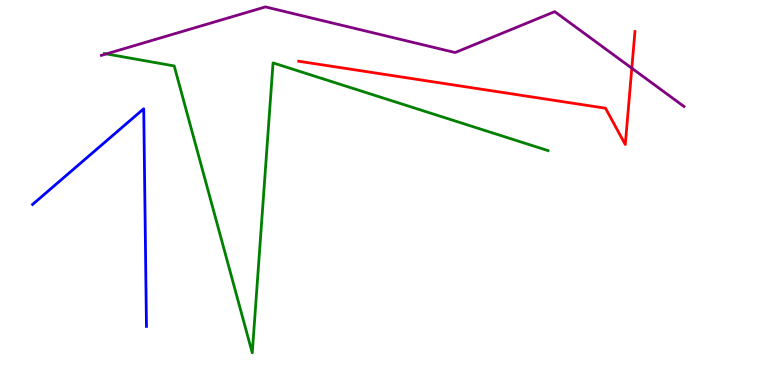[{'lines': ['blue', 'red'], 'intersections': []}, {'lines': ['green', 'red'], 'intersections': []}, {'lines': ['purple', 'red'], 'intersections': [{'x': 8.15, 'y': 8.23}]}, {'lines': ['blue', 'green'], 'intersections': []}, {'lines': ['blue', 'purple'], 'intersections': []}, {'lines': ['green', 'purple'], 'intersections': [{'x': 1.37, 'y': 8.6}]}]